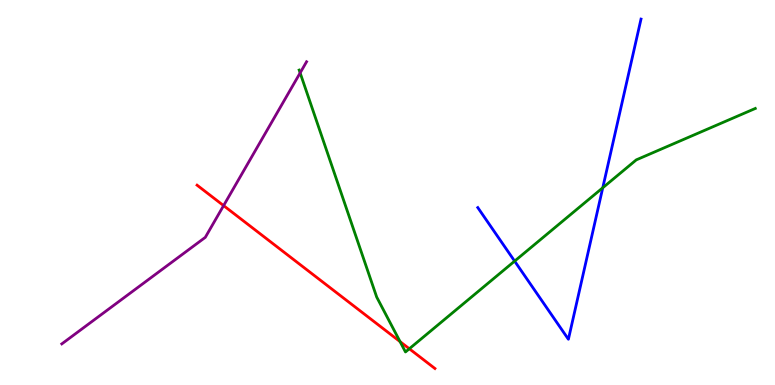[{'lines': ['blue', 'red'], 'intersections': []}, {'lines': ['green', 'red'], 'intersections': [{'x': 5.16, 'y': 1.13}, {'x': 5.28, 'y': 0.941}]}, {'lines': ['purple', 'red'], 'intersections': [{'x': 2.89, 'y': 4.66}]}, {'lines': ['blue', 'green'], 'intersections': [{'x': 6.64, 'y': 3.22}, {'x': 7.78, 'y': 5.12}]}, {'lines': ['blue', 'purple'], 'intersections': []}, {'lines': ['green', 'purple'], 'intersections': [{'x': 3.87, 'y': 8.11}]}]